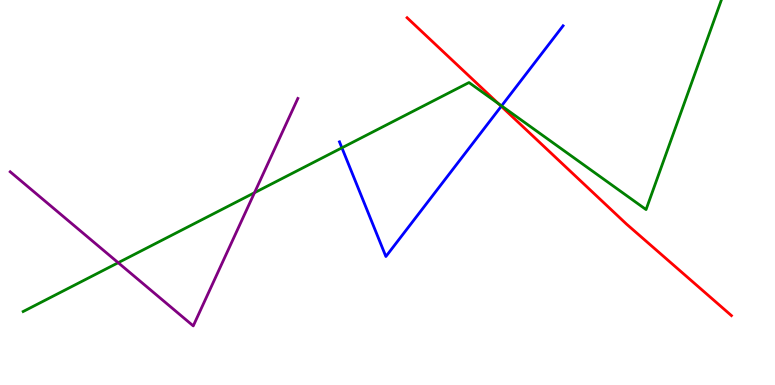[{'lines': ['blue', 'red'], 'intersections': [{'x': 6.47, 'y': 7.24}]}, {'lines': ['green', 'red'], 'intersections': [{'x': 6.43, 'y': 7.31}]}, {'lines': ['purple', 'red'], 'intersections': []}, {'lines': ['blue', 'green'], 'intersections': [{'x': 4.41, 'y': 6.16}, {'x': 6.47, 'y': 7.25}]}, {'lines': ['blue', 'purple'], 'intersections': []}, {'lines': ['green', 'purple'], 'intersections': [{'x': 1.53, 'y': 3.18}, {'x': 3.28, 'y': 4.99}]}]